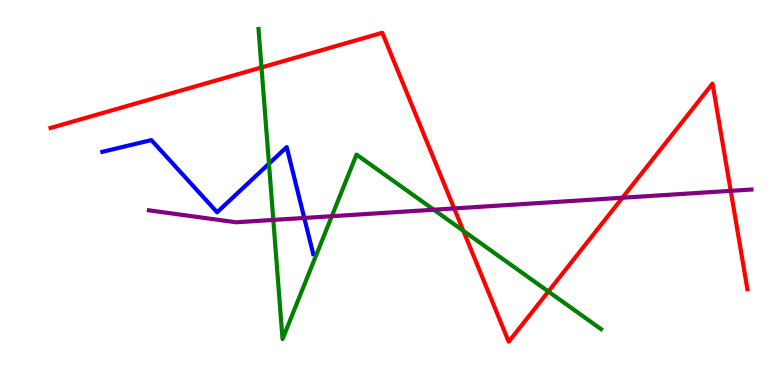[{'lines': ['blue', 'red'], 'intersections': []}, {'lines': ['green', 'red'], 'intersections': [{'x': 3.37, 'y': 8.25}, {'x': 5.98, 'y': 4.0}, {'x': 7.08, 'y': 2.43}]}, {'lines': ['purple', 'red'], 'intersections': [{'x': 5.86, 'y': 4.59}, {'x': 8.03, 'y': 4.86}, {'x': 9.43, 'y': 5.04}]}, {'lines': ['blue', 'green'], 'intersections': [{'x': 3.47, 'y': 5.75}]}, {'lines': ['blue', 'purple'], 'intersections': [{'x': 3.93, 'y': 4.34}]}, {'lines': ['green', 'purple'], 'intersections': [{'x': 3.53, 'y': 4.29}, {'x': 4.28, 'y': 4.38}, {'x': 5.6, 'y': 4.55}]}]